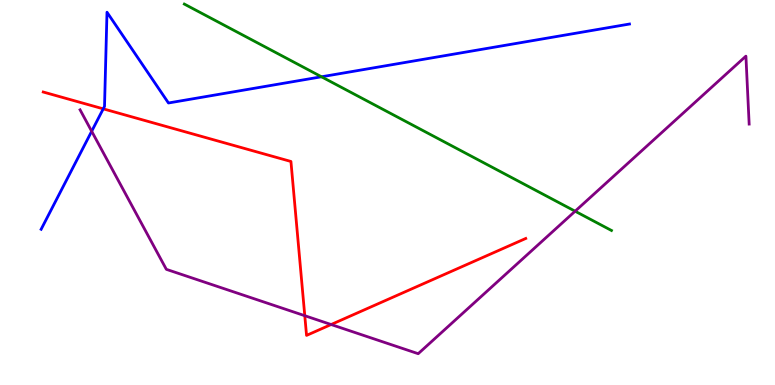[{'lines': ['blue', 'red'], 'intersections': [{'x': 1.33, 'y': 7.17}]}, {'lines': ['green', 'red'], 'intersections': []}, {'lines': ['purple', 'red'], 'intersections': [{'x': 3.93, 'y': 1.8}, {'x': 4.27, 'y': 1.57}]}, {'lines': ['blue', 'green'], 'intersections': [{'x': 4.15, 'y': 8.01}]}, {'lines': ['blue', 'purple'], 'intersections': [{'x': 1.18, 'y': 6.59}]}, {'lines': ['green', 'purple'], 'intersections': [{'x': 7.42, 'y': 4.51}]}]